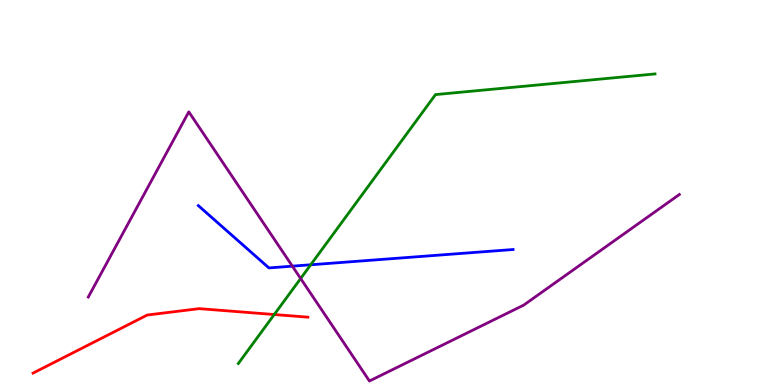[{'lines': ['blue', 'red'], 'intersections': []}, {'lines': ['green', 'red'], 'intersections': [{'x': 3.54, 'y': 1.83}]}, {'lines': ['purple', 'red'], 'intersections': []}, {'lines': ['blue', 'green'], 'intersections': [{'x': 4.01, 'y': 3.12}]}, {'lines': ['blue', 'purple'], 'intersections': [{'x': 3.77, 'y': 3.09}]}, {'lines': ['green', 'purple'], 'intersections': [{'x': 3.88, 'y': 2.77}]}]